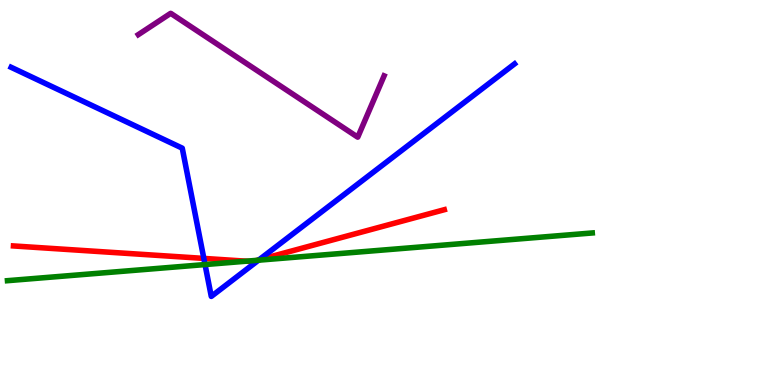[{'lines': ['blue', 'red'], 'intersections': [{'x': 2.63, 'y': 3.29}, {'x': 3.34, 'y': 3.25}]}, {'lines': ['green', 'red'], 'intersections': [{'x': 3.18, 'y': 3.22}, {'x': 3.32, 'y': 3.24}]}, {'lines': ['purple', 'red'], 'intersections': []}, {'lines': ['blue', 'green'], 'intersections': [{'x': 2.65, 'y': 3.13}, {'x': 3.34, 'y': 3.24}]}, {'lines': ['blue', 'purple'], 'intersections': []}, {'lines': ['green', 'purple'], 'intersections': []}]